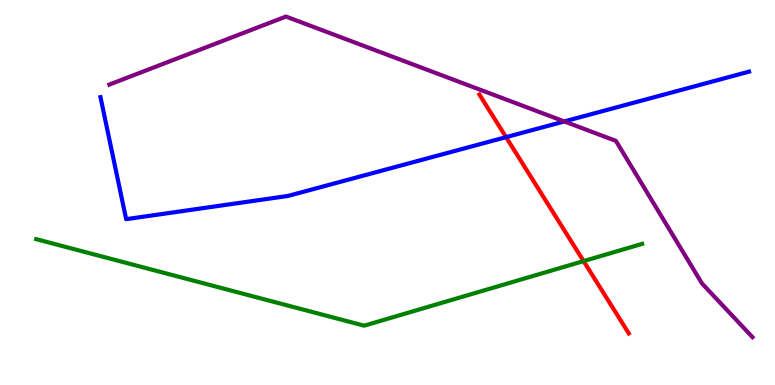[{'lines': ['blue', 'red'], 'intersections': [{'x': 6.53, 'y': 6.44}]}, {'lines': ['green', 'red'], 'intersections': [{'x': 7.53, 'y': 3.22}]}, {'lines': ['purple', 'red'], 'intersections': []}, {'lines': ['blue', 'green'], 'intersections': []}, {'lines': ['blue', 'purple'], 'intersections': [{'x': 7.28, 'y': 6.85}]}, {'lines': ['green', 'purple'], 'intersections': []}]